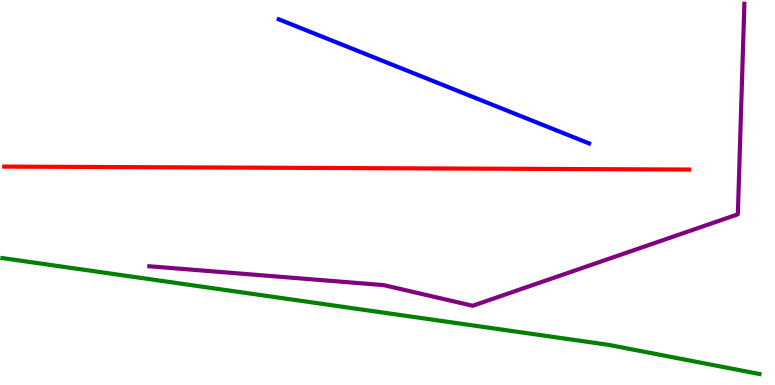[{'lines': ['blue', 'red'], 'intersections': []}, {'lines': ['green', 'red'], 'intersections': []}, {'lines': ['purple', 'red'], 'intersections': []}, {'lines': ['blue', 'green'], 'intersections': []}, {'lines': ['blue', 'purple'], 'intersections': []}, {'lines': ['green', 'purple'], 'intersections': []}]